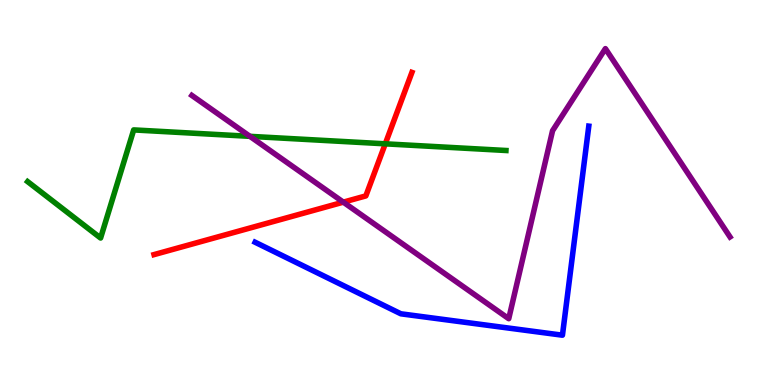[{'lines': ['blue', 'red'], 'intersections': []}, {'lines': ['green', 'red'], 'intersections': [{'x': 4.97, 'y': 6.26}]}, {'lines': ['purple', 'red'], 'intersections': [{'x': 4.43, 'y': 4.75}]}, {'lines': ['blue', 'green'], 'intersections': []}, {'lines': ['blue', 'purple'], 'intersections': []}, {'lines': ['green', 'purple'], 'intersections': [{'x': 3.22, 'y': 6.46}]}]